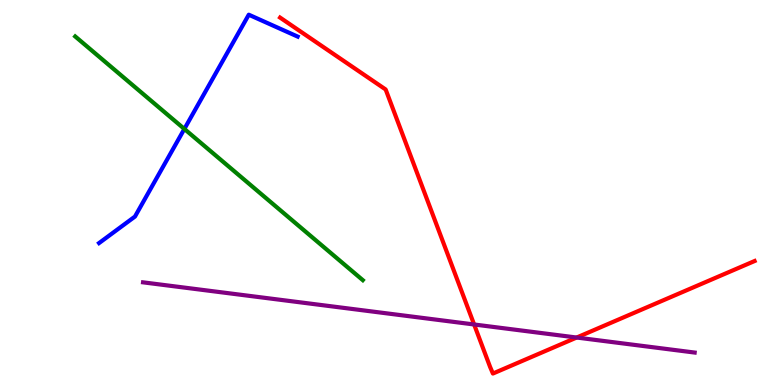[{'lines': ['blue', 'red'], 'intersections': []}, {'lines': ['green', 'red'], 'intersections': []}, {'lines': ['purple', 'red'], 'intersections': [{'x': 6.12, 'y': 1.57}, {'x': 7.44, 'y': 1.23}]}, {'lines': ['blue', 'green'], 'intersections': [{'x': 2.38, 'y': 6.65}]}, {'lines': ['blue', 'purple'], 'intersections': []}, {'lines': ['green', 'purple'], 'intersections': []}]